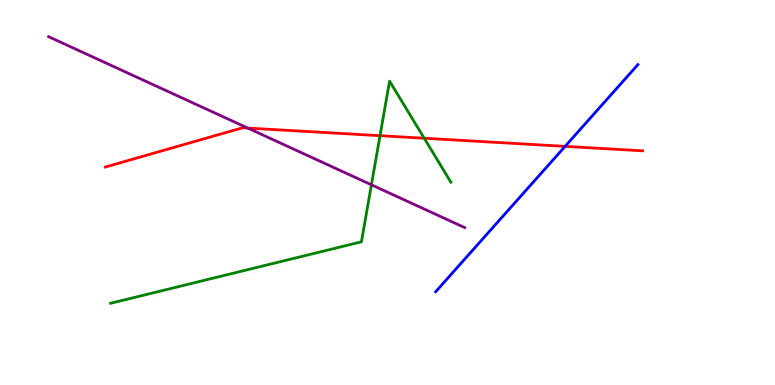[{'lines': ['blue', 'red'], 'intersections': [{'x': 7.29, 'y': 6.2}]}, {'lines': ['green', 'red'], 'intersections': [{'x': 4.9, 'y': 6.48}, {'x': 5.47, 'y': 6.41}]}, {'lines': ['purple', 'red'], 'intersections': [{'x': 3.2, 'y': 6.67}]}, {'lines': ['blue', 'green'], 'intersections': []}, {'lines': ['blue', 'purple'], 'intersections': []}, {'lines': ['green', 'purple'], 'intersections': [{'x': 4.79, 'y': 5.2}]}]